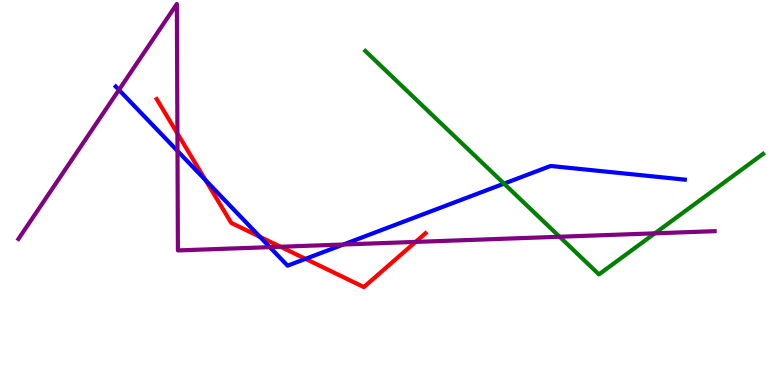[{'lines': ['blue', 'red'], 'intersections': [{'x': 2.65, 'y': 5.32}, {'x': 3.35, 'y': 3.85}, {'x': 3.94, 'y': 3.28}]}, {'lines': ['green', 'red'], 'intersections': []}, {'lines': ['purple', 'red'], 'intersections': [{'x': 2.29, 'y': 6.53}, {'x': 3.62, 'y': 3.59}, {'x': 5.36, 'y': 3.72}]}, {'lines': ['blue', 'green'], 'intersections': [{'x': 6.5, 'y': 5.23}]}, {'lines': ['blue', 'purple'], 'intersections': [{'x': 1.53, 'y': 7.67}, {'x': 2.29, 'y': 6.08}, {'x': 3.48, 'y': 3.58}, {'x': 4.43, 'y': 3.65}]}, {'lines': ['green', 'purple'], 'intersections': [{'x': 7.22, 'y': 3.85}, {'x': 8.45, 'y': 3.94}]}]